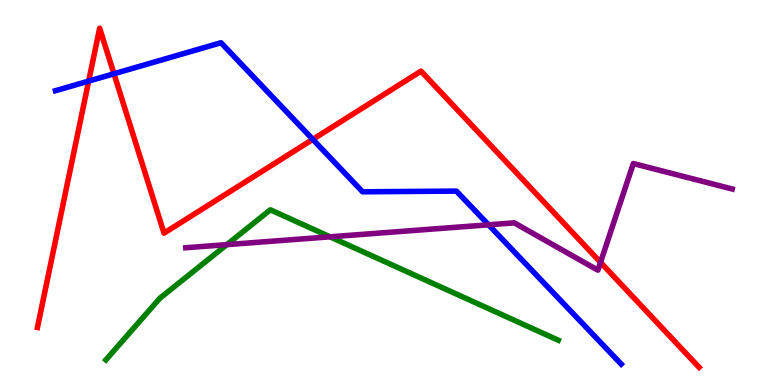[{'lines': ['blue', 'red'], 'intersections': [{'x': 1.14, 'y': 7.89}, {'x': 1.47, 'y': 8.08}, {'x': 4.04, 'y': 6.38}]}, {'lines': ['green', 'red'], 'intersections': []}, {'lines': ['purple', 'red'], 'intersections': [{'x': 7.75, 'y': 3.19}]}, {'lines': ['blue', 'green'], 'intersections': []}, {'lines': ['blue', 'purple'], 'intersections': [{'x': 6.3, 'y': 4.16}]}, {'lines': ['green', 'purple'], 'intersections': [{'x': 2.93, 'y': 3.65}, {'x': 4.26, 'y': 3.85}]}]